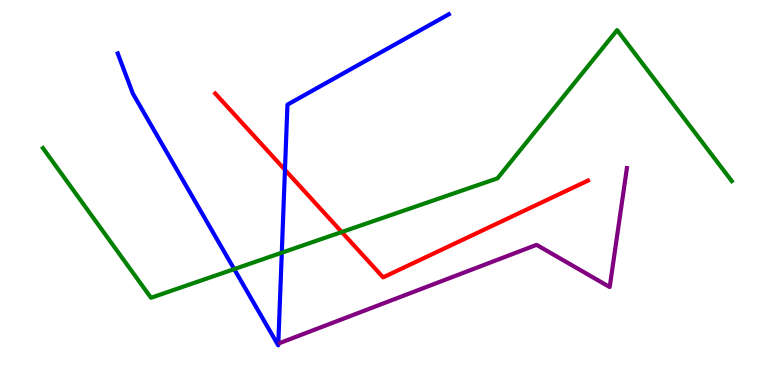[{'lines': ['blue', 'red'], 'intersections': [{'x': 3.68, 'y': 5.59}]}, {'lines': ['green', 'red'], 'intersections': [{'x': 4.41, 'y': 3.97}]}, {'lines': ['purple', 'red'], 'intersections': []}, {'lines': ['blue', 'green'], 'intersections': [{'x': 3.02, 'y': 3.01}, {'x': 3.64, 'y': 3.44}]}, {'lines': ['blue', 'purple'], 'intersections': []}, {'lines': ['green', 'purple'], 'intersections': []}]